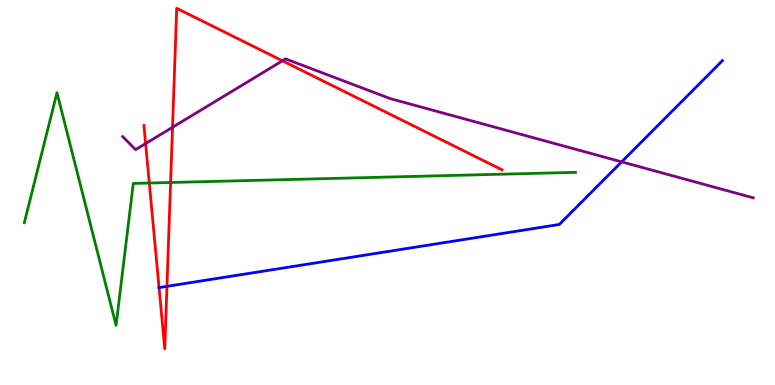[{'lines': ['blue', 'red'], 'intersections': [{'x': 2.05, 'y': 2.53}, {'x': 2.15, 'y': 2.56}]}, {'lines': ['green', 'red'], 'intersections': [{'x': 1.93, 'y': 5.25}, {'x': 2.2, 'y': 5.26}]}, {'lines': ['purple', 'red'], 'intersections': [{'x': 1.88, 'y': 6.27}, {'x': 2.23, 'y': 6.69}, {'x': 3.64, 'y': 8.42}]}, {'lines': ['blue', 'green'], 'intersections': []}, {'lines': ['blue', 'purple'], 'intersections': [{'x': 8.02, 'y': 5.8}]}, {'lines': ['green', 'purple'], 'intersections': []}]